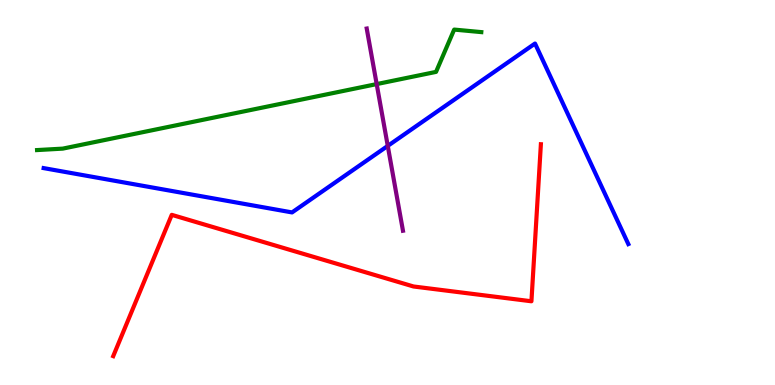[{'lines': ['blue', 'red'], 'intersections': []}, {'lines': ['green', 'red'], 'intersections': []}, {'lines': ['purple', 'red'], 'intersections': []}, {'lines': ['blue', 'green'], 'intersections': []}, {'lines': ['blue', 'purple'], 'intersections': [{'x': 5.0, 'y': 6.21}]}, {'lines': ['green', 'purple'], 'intersections': [{'x': 4.86, 'y': 7.82}]}]